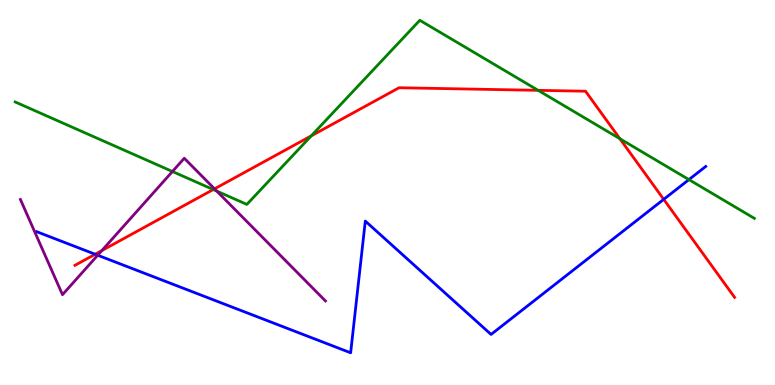[{'lines': ['blue', 'red'], 'intersections': [{'x': 1.23, 'y': 3.4}, {'x': 8.56, 'y': 4.82}]}, {'lines': ['green', 'red'], 'intersections': [{'x': 2.75, 'y': 5.08}, {'x': 4.02, 'y': 6.47}, {'x': 6.94, 'y': 7.65}, {'x': 8.0, 'y': 6.4}]}, {'lines': ['purple', 'red'], 'intersections': [{'x': 1.31, 'y': 3.49}, {'x': 2.77, 'y': 5.09}]}, {'lines': ['blue', 'green'], 'intersections': [{'x': 8.89, 'y': 5.33}]}, {'lines': ['blue', 'purple'], 'intersections': [{'x': 1.26, 'y': 3.37}]}, {'lines': ['green', 'purple'], 'intersections': [{'x': 2.22, 'y': 5.55}, {'x': 2.8, 'y': 5.04}]}]